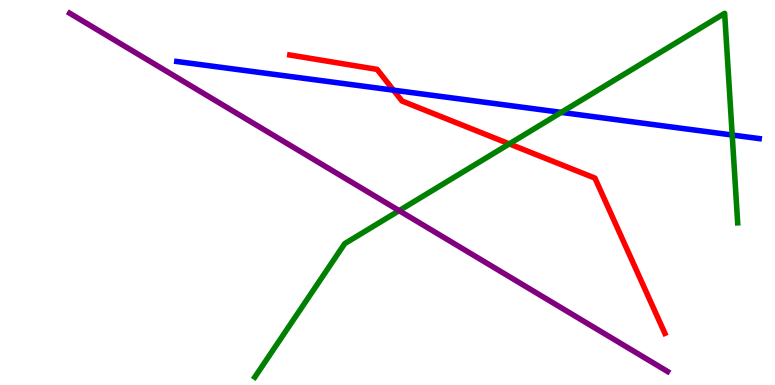[{'lines': ['blue', 'red'], 'intersections': [{'x': 5.08, 'y': 7.66}]}, {'lines': ['green', 'red'], 'intersections': [{'x': 6.57, 'y': 6.26}]}, {'lines': ['purple', 'red'], 'intersections': []}, {'lines': ['blue', 'green'], 'intersections': [{'x': 7.24, 'y': 7.08}, {'x': 9.45, 'y': 6.49}]}, {'lines': ['blue', 'purple'], 'intersections': []}, {'lines': ['green', 'purple'], 'intersections': [{'x': 5.15, 'y': 4.53}]}]